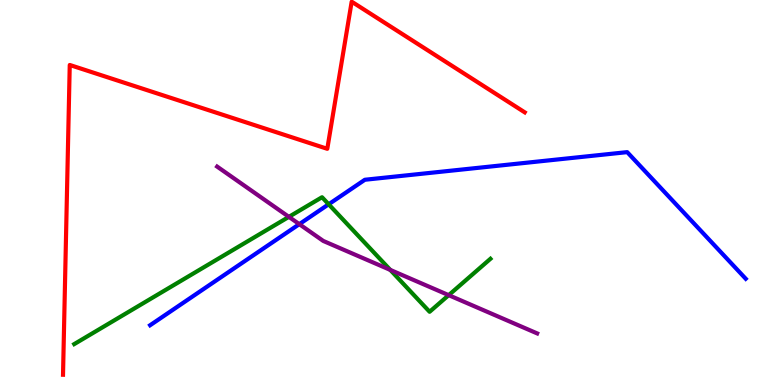[{'lines': ['blue', 'red'], 'intersections': []}, {'lines': ['green', 'red'], 'intersections': []}, {'lines': ['purple', 'red'], 'intersections': []}, {'lines': ['blue', 'green'], 'intersections': [{'x': 4.24, 'y': 4.69}]}, {'lines': ['blue', 'purple'], 'intersections': [{'x': 3.86, 'y': 4.18}]}, {'lines': ['green', 'purple'], 'intersections': [{'x': 3.73, 'y': 4.37}, {'x': 5.04, 'y': 2.99}, {'x': 5.79, 'y': 2.33}]}]